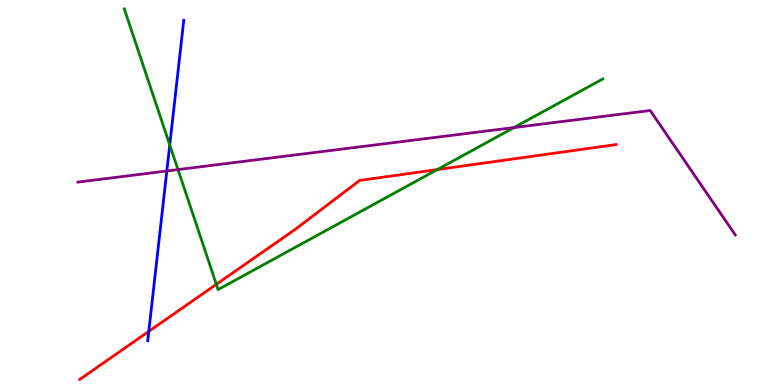[{'lines': ['blue', 'red'], 'intersections': [{'x': 1.92, 'y': 1.39}]}, {'lines': ['green', 'red'], 'intersections': [{'x': 2.79, 'y': 2.61}, {'x': 5.64, 'y': 5.6}]}, {'lines': ['purple', 'red'], 'intersections': []}, {'lines': ['blue', 'green'], 'intersections': [{'x': 2.19, 'y': 6.24}]}, {'lines': ['blue', 'purple'], 'intersections': [{'x': 2.15, 'y': 5.56}]}, {'lines': ['green', 'purple'], 'intersections': [{'x': 2.3, 'y': 5.59}, {'x': 6.63, 'y': 6.69}]}]